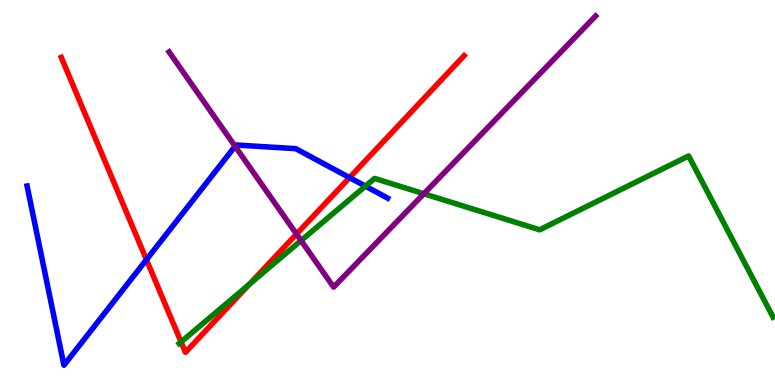[{'lines': ['blue', 'red'], 'intersections': [{'x': 1.89, 'y': 3.26}, {'x': 4.51, 'y': 5.39}]}, {'lines': ['green', 'red'], 'intersections': [{'x': 2.34, 'y': 1.12}, {'x': 3.22, 'y': 2.62}]}, {'lines': ['purple', 'red'], 'intersections': [{'x': 3.83, 'y': 3.92}]}, {'lines': ['blue', 'green'], 'intersections': [{'x': 4.72, 'y': 5.16}]}, {'lines': ['blue', 'purple'], 'intersections': [{'x': 3.03, 'y': 6.2}]}, {'lines': ['green', 'purple'], 'intersections': [{'x': 3.88, 'y': 3.75}, {'x': 5.47, 'y': 4.97}]}]